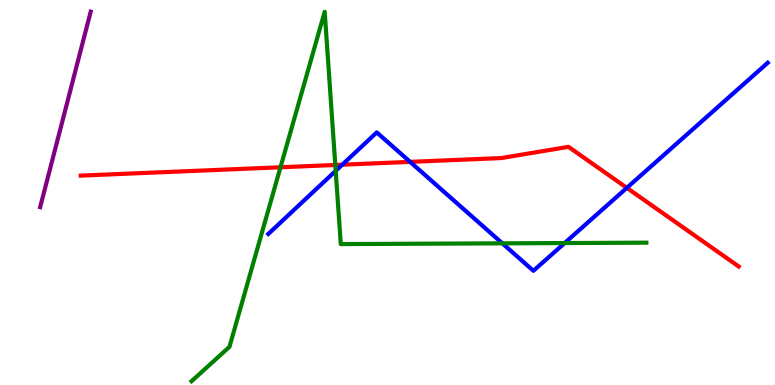[{'lines': ['blue', 'red'], 'intersections': [{'x': 4.42, 'y': 5.72}, {'x': 5.29, 'y': 5.8}, {'x': 8.09, 'y': 5.12}]}, {'lines': ['green', 'red'], 'intersections': [{'x': 3.62, 'y': 5.66}, {'x': 4.33, 'y': 5.71}]}, {'lines': ['purple', 'red'], 'intersections': []}, {'lines': ['blue', 'green'], 'intersections': [{'x': 4.33, 'y': 5.56}, {'x': 6.48, 'y': 3.68}, {'x': 7.29, 'y': 3.69}]}, {'lines': ['blue', 'purple'], 'intersections': []}, {'lines': ['green', 'purple'], 'intersections': []}]